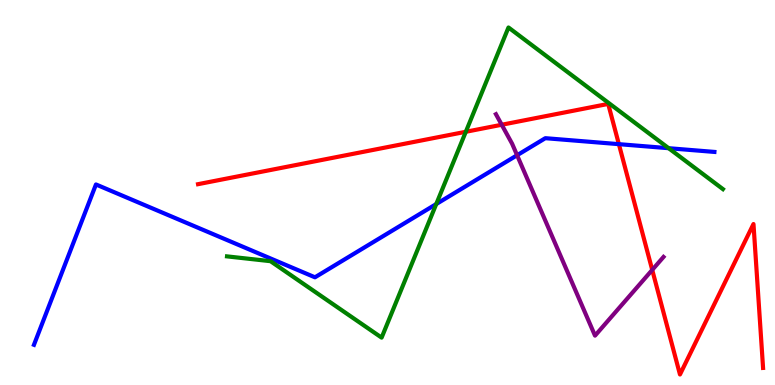[{'lines': ['blue', 'red'], 'intersections': [{'x': 7.99, 'y': 6.26}]}, {'lines': ['green', 'red'], 'intersections': [{'x': 6.01, 'y': 6.58}]}, {'lines': ['purple', 'red'], 'intersections': [{'x': 6.47, 'y': 6.76}, {'x': 8.42, 'y': 2.99}]}, {'lines': ['blue', 'green'], 'intersections': [{'x': 5.63, 'y': 4.7}, {'x': 8.63, 'y': 6.15}]}, {'lines': ['blue', 'purple'], 'intersections': [{'x': 6.67, 'y': 5.97}]}, {'lines': ['green', 'purple'], 'intersections': []}]